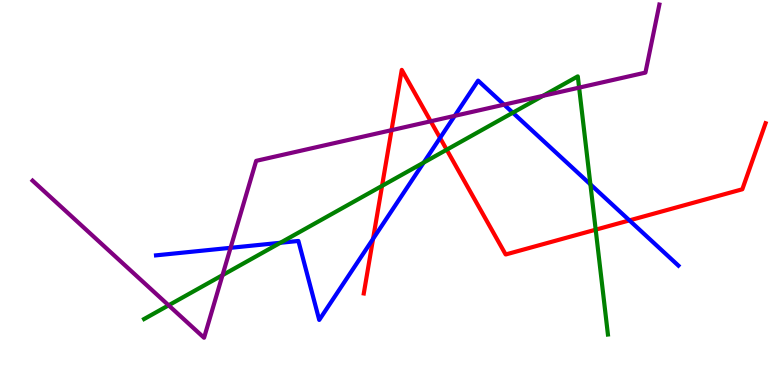[{'lines': ['blue', 'red'], 'intersections': [{'x': 4.81, 'y': 3.8}, {'x': 5.68, 'y': 6.42}, {'x': 8.12, 'y': 4.28}]}, {'lines': ['green', 'red'], 'intersections': [{'x': 4.93, 'y': 5.17}, {'x': 5.76, 'y': 6.11}, {'x': 7.69, 'y': 4.03}]}, {'lines': ['purple', 'red'], 'intersections': [{'x': 5.05, 'y': 6.62}, {'x': 5.56, 'y': 6.85}]}, {'lines': ['blue', 'green'], 'intersections': [{'x': 3.62, 'y': 3.69}, {'x': 5.47, 'y': 5.78}, {'x': 6.62, 'y': 7.07}, {'x': 7.62, 'y': 5.21}]}, {'lines': ['blue', 'purple'], 'intersections': [{'x': 2.98, 'y': 3.56}, {'x': 5.87, 'y': 6.99}, {'x': 6.5, 'y': 7.28}]}, {'lines': ['green', 'purple'], 'intersections': [{'x': 2.18, 'y': 2.07}, {'x': 2.87, 'y': 2.85}, {'x': 7.01, 'y': 7.51}, {'x': 7.47, 'y': 7.72}]}]